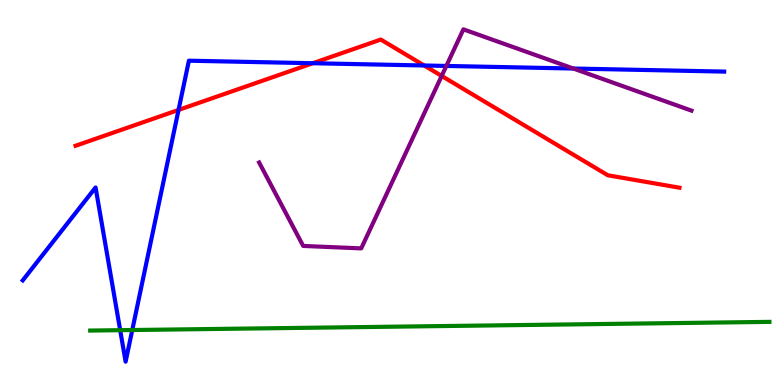[{'lines': ['blue', 'red'], 'intersections': [{'x': 2.3, 'y': 7.14}, {'x': 4.04, 'y': 8.36}, {'x': 5.47, 'y': 8.3}]}, {'lines': ['green', 'red'], 'intersections': []}, {'lines': ['purple', 'red'], 'intersections': [{'x': 5.7, 'y': 8.03}]}, {'lines': ['blue', 'green'], 'intersections': [{'x': 1.55, 'y': 1.42}, {'x': 1.71, 'y': 1.43}]}, {'lines': ['blue', 'purple'], 'intersections': [{'x': 5.76, 'y': 8.29}, {'x': 7.4, 'y': 8.22}]}, {'lines': ['green', 'purple'], 'intersections': []}]